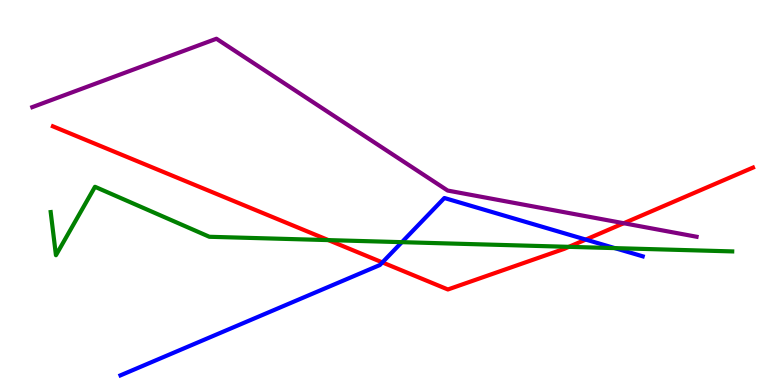[{'lines': ['blue', 'red'], 'intersections': [{'x': 4.93, 'y': 3.18}, {'x': 7.56, 'y': 3.78}]}, {'lines': ['green', 'red'], 'intersections': [{'x': 4.24, 'y': 3.76}, {'x': 7.34, 'y': 3.59}]}, {'lines': ['purple', 'red'], 'intersections': [{'x': 8.05, 'y': 4.2}]}, {'lines': ['blue', 'green'], 'intersections': [{'x': 5.19, 'y': 3.71}, {'x': 7.93, 'y': 3.56}]}, {'lines': ['blue', 'purple'], 'intersections': []}, {'lines': ['green', 'purple'], 'intersections': []}]